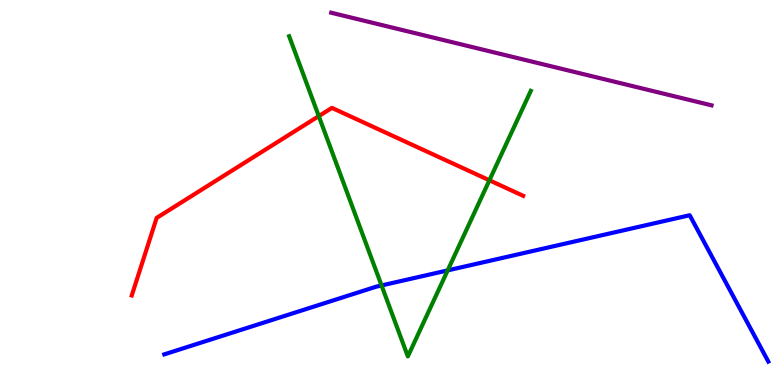[{'lines': ['blue', 'red'], 'intersections': []}, {'lines': ['green', 'red'], 'intersections': [{'x': 4.11, 'y': 6.98}, {'x': 6.31, 'y': 5.32}]}, {'lines': ['purple', 'red'], 'intersections': []}, {'lines': ['blue', 'green'], 'intersections': [{'x': 4.92, 'y': 2.59}, {'x': 5.78, 'y': 2.98}]}, {'lines': ['blue', 'purple'], 'intersections': []}, {'lines': ['green', 'purple'], 'intersections': []}]